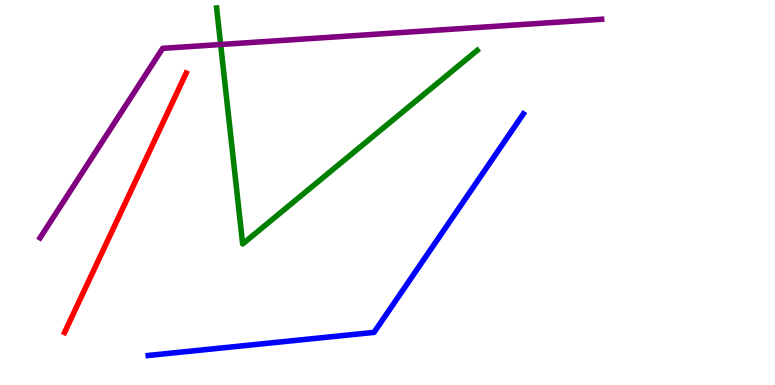[{'lines': ['blue', 'red'], 'intersections': []}, {'lines': ['green', 'red'], 'intersections': []}, {'lines': ['purple', 'red'], 'intersections': []}, {'lines': ['blue', 'green'], 'intersections': []}, {'lines': ['blue', 'purple'], 'intersections': []}, {'lines': ['green', 'purple'], 'intersections': [{'x': 2.85, 'y': 8.84}]}]